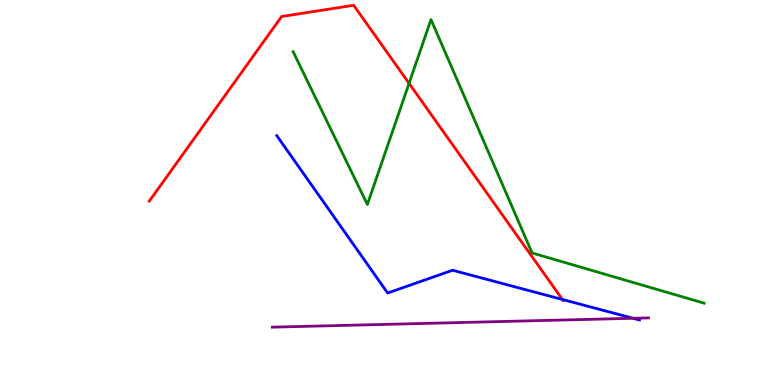[{'lines': ['blue', 'red'], 'intersections': [{'x': 7.26, 'y': 2.22}]}, {'lines': ['green', 'red'], 'intersections': [{'x': 5.28, 'y': 7.83}]}, {'lines': ['purple', 'red'], 'intersections': []}, {'lines': ['blue', 'green'], 'intersections': []}, {'lines': ['blue', 'purple'], 'intersections': [{'x': 8.17, 'y': 1.73}]}, {'lines': ['green', 'purple'], 'intersections': []}]